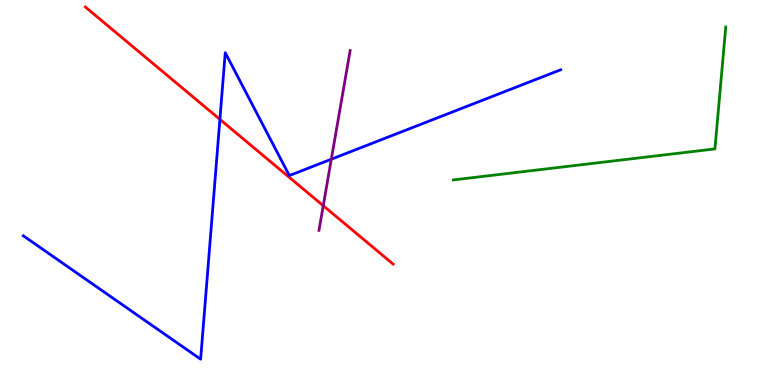[{'lines': ['blue', 'red'], 'intersections': [{'x': 2.84, 'y': 6.9}]}, {'lines': ['green', 'red'], 'intersections': []}, {'lines': ['purple', 'red'], 'intersections': [{'x': 4.17, 'y': 4.66}]}, {'lines': ['blue', 'green'], 'intersections': []}, {'lines': ['blue', 'purple'], 'intersections': [{'x': 4.27, 'y': 5.86}]}, {'lines': ['green', 'purple'], 'intersections': []}]